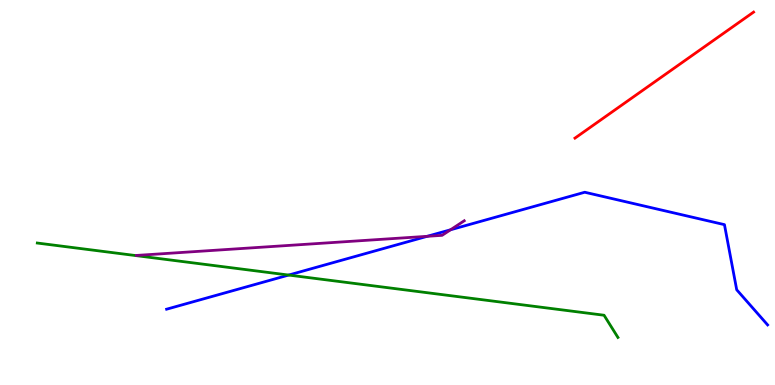[{'lines': ['blue', 'red'], 'intersections': []}, {'lines': ['green', 'red'], 'intersections': []}, {'lines': ['purple', 'red'], 'intersections': []}, {'lines': ['blue', 'green'], 'intersections': [{'x': 3.72, 'y': 2.86}]}, {'lines': ['blue', 'purple'], 'intersections': [{'x': 5.51, 'y': 3.86}, {'x': 5.81, 'y': 4.03}]}, {'lines': ['green', 'purple'], 'intersections': []}]